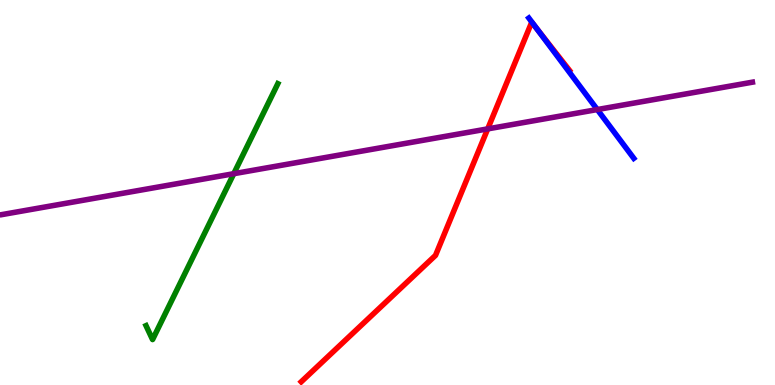[{'lines': ['blue', 'red'], 'intersections': [{'x': 6.92, 'y': 9.28}]}, {'lines': ['green', 'red'], 'intersections': []}, {'lines': ['purple', 'red'], 'intersections': [{'x': 6.29, 'y': 6.65}]}, {'lines': ['blue', 'green'], 'intersections': []}, {'lines': ['blue', 'purple'], 'intersections': [{'x': 7.71, 'y': 7.15}]}, {'lines': ['green', 'purple'], 'intersections': [{'x': 3.02, 'y': 5.49}]}]